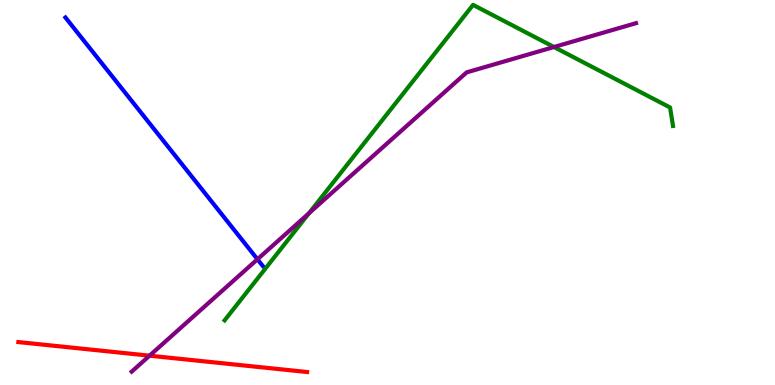[{'lines': ['blue', 'red'], 'intersections': []}, {'lines': ['green', 'red'], 'intersections': []}, {'lines': ['purple', 'red'], 'intersections': [{'x': 1.93, 'y': 0.762}]}, {'lines': ['blue', 'green'], 'intersections': []}, {'lines': ['blue', 'purple'], 'intersections': [{'x': 3.32, 'y': 3.27}]}, {'lines': ['green', 'purple'], 'intersections': [{'x': 3.99, 'y': 4.46}, {'x': 7.15, 'y': 8.78}]}]